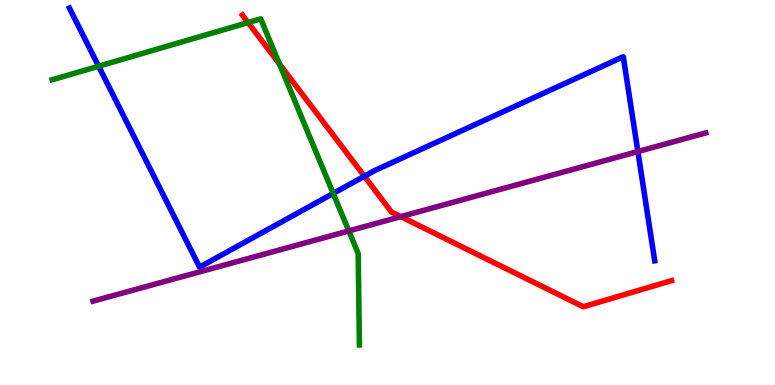[{'lines': ['blue', 'red'], 'intersections': [{'x': 4.7, 'y': 5.42}]}, {'lines': ['green', 'red'], 'intersections': [{'x': 3.2, 'y': 9.41}, {'x': 3.61, 'y': 8.34}]}, {'lines': ['purple', 'red'], 'intersections': [{'x': 5.17, 'y': 4.37}]}, {'lines': ['blue', 'green'], 'intersections': [{'x': 1.27, 'y': 8.28}, {'x': 4.3, 'y': 4.98}]}, {'lines': ['blue', 'purple'], 'intersections': [{'x': 8.23, 'y': 6.06}]}, {'lines': ['green', 'purple'], 'intersections': [{'x': 4.5, 'y': 4.0}]}]